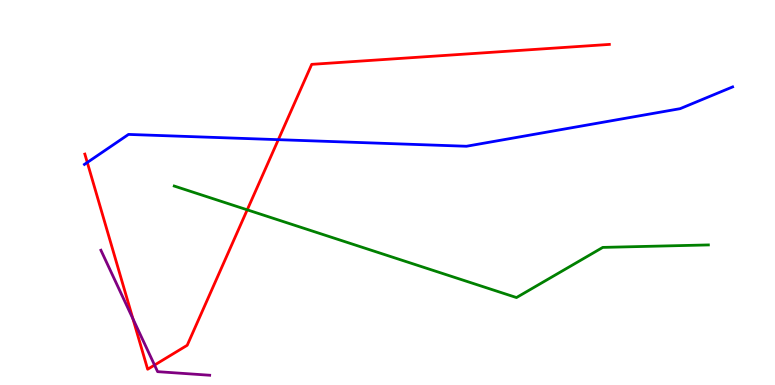[{'lines': ['blue', 'red'], 'intersections': [{'x': 1.13, 'y': 5.78}, {'x': 3.59, 'y': 6.37}]}, {'lines': ['green', 'red'], 'intersections': [{'x': 3.19, 'y': 4.55}]}, {'lines': ['purple', 'red'], 'intersections': [{'x': 1.72, 'y': 1.72}, {'x': 1.99, 'y': 0.518}]}, {'lines': ['blue', 'green'], 'intersections': []}, {'lines': ['blue', 'purple'], 'intersections': []}, {'lines': ['green', 'purple'], 'intersections': []}]